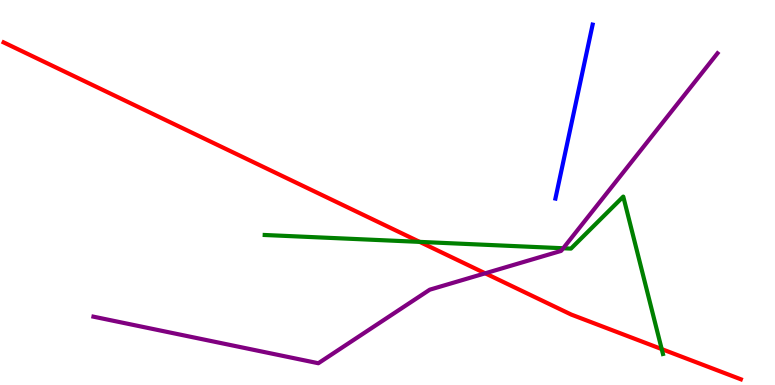[{'lines': ['blue', 'red'], 'intersections': []}, {'lines': ['green', 'red'], 'intersections': [{'x': 5.41, 'y': 3.72}, {'x': 8.54, 'y': 0.933}]}, {'lines': ['purple', 'red'], 'intersections': [{'x': 6.26, 'y': 2.9}]}, {'lines': ['blue', 'green'], 'intersections': []}, {'lines': ['blue', 'purple'], 'intersections': []}, {'lines': ['green', 'purple'], 'intersections': [{'x': 7.27, 'y': 3.55}]}]